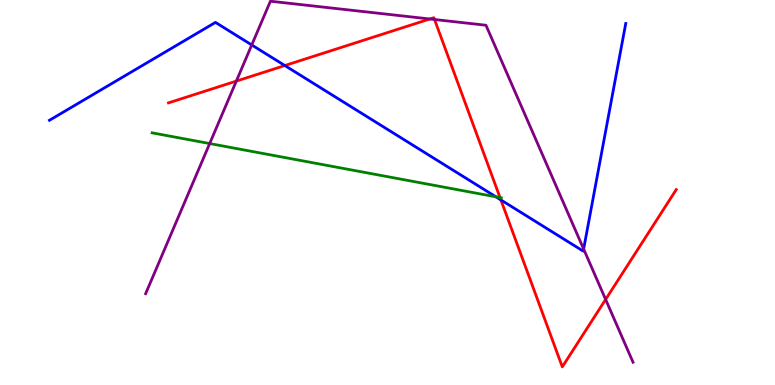[{'lines': ['blue', 'red'], 'intersections': [{'x': 3.68, 'y': 8.3}, {'x': 6.46, 'y': 4.81}]}, {'lines': ['green', 'red'], 'intersections': [{'x': 6.45, 'y': 4.87}]}, {'lines': ['purple', 'red'], 'intersections': [{'x': 3.05, 'y': 7.89}, {'x': 5.55, 'y': 9.51}, {'x': 5.61, 'y': 9.49}, {'x': 7.81, 'y': 2.22}]}, {'lines': ['blue', 'green'], 'intersections': [{'x': 6.4, 'y': 4.89}]}, {'lines': ['blue', 'purple'], 'intersections': [{'x': 3.25, 'y': 8.83}, {'x': 7.53, 'y': 3.53}]}, {'lines': ['green', 'purple'], 'intersections': [{'x': 2.71, 'y': 6.27}]}]